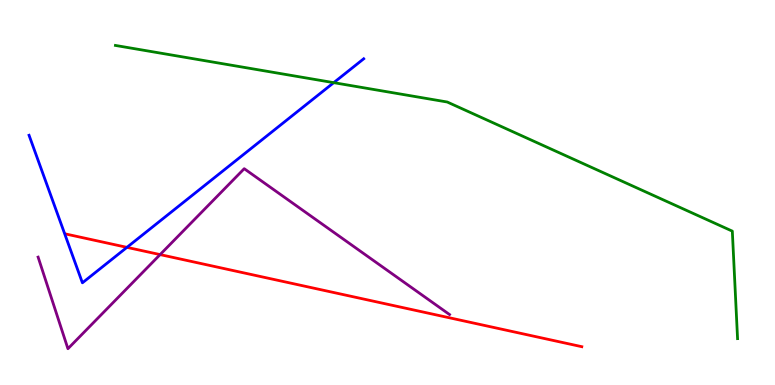[{'lines': ['blue', 'red'], 'intersections': [{'x': 1.64, 'y': 3.58}]}, {'lines': ['green', 'red'], 'intersections': []}, {'lines': ['purple', 'red'], 'intersections': [{'x': 2.07, 'y': 3.39}]}, {'lines': ['blue', 'green'], 'intersections': [{'x': 4.31, 'y': 7.85}]}, {'lines': ['blue', 'purple'], 'intersections': []}, {'lines': ['green', 'purple'], 'intersections': []}]